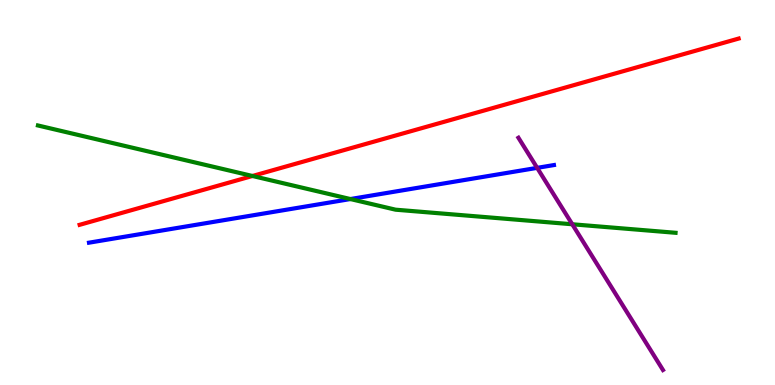[{'lines': ['blue', 'red'], 'intersections': []}, {'lines': ['green', 'red'], 'intersections': [{'x': 3.26, 'y': 5.43}]}, {'lines': ['purple', 'red'], 'intersections': []}, {'lines': ['blue', 'green'], 'intersections': [{'x': 4.52, 'y': 4.83}]}, {'lines': ['blue', 'purple'], 'intersections': [{'x': 6.93, 'y': 5.64}]}, {'lines': ['green', 'purple'], 'intersections': [{'x': 7.38, 'y': 4.17}]}]